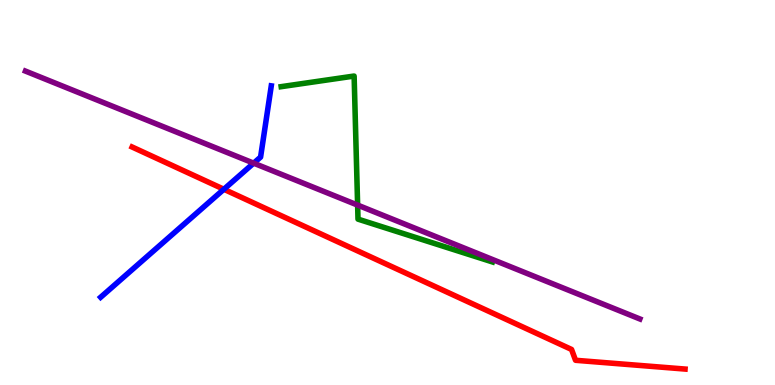[{'lines': ['blue', 'red'], 'intersections': [{'x': 2.89, 'y': 5.08}]}, {'lines': ['green', 'red'], 'intersections': []}, {'lines': ['purple', 'red'], 'intersections': []}, {'lines': ['blue', 'green'], 'intersections': []}, {'lines': ['blue', 'purple'], 'intersections': [{'x': 3.27, 'y': 5.76}]}, {'lines': ['green', 'purple'], 'intersections': [{'x': 4.61, 'y': 4.67}]}]